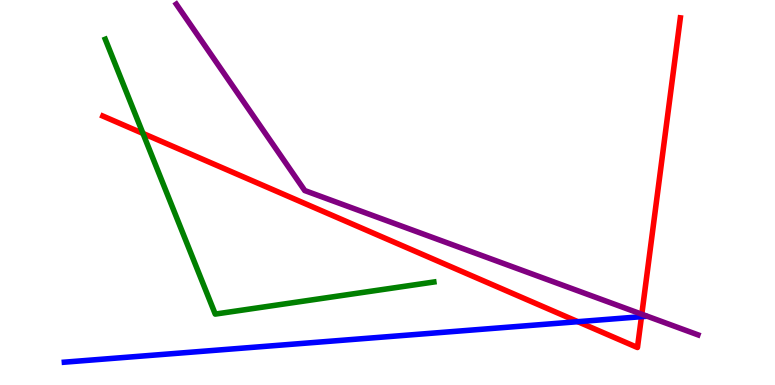[{'lines': ['blue', 'red'], 'intersections': [{'x': 7.46, 'y': 1.64}, {'x': 8.28, 'y': 1.77}]}, {'lines': ['green', 'red'], 'intersections': [{'x': 1.84, 'y': 6.53}]}, {'lines': ['purple', 'red'], 'intersections': [{'x': 8.28, 'y': 1.84}]}, {'lines': ['blue', 'green'], 'intersections': []}, {'lines': ['blue', 'purple'], 'intersections': []}, {'lines': ['green', 'purple'], 'intersections': []}]